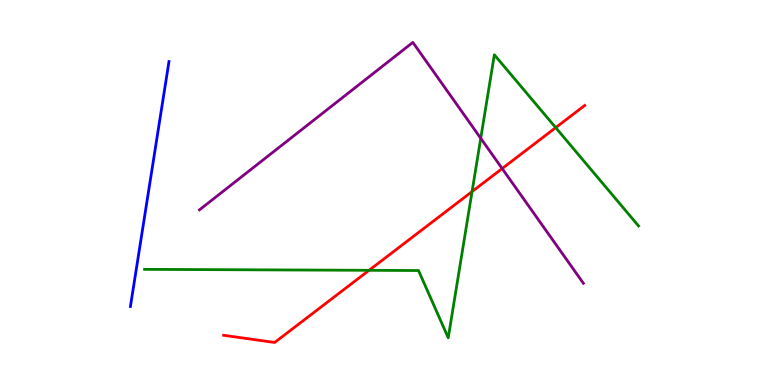[{'lines': ['blue', 'red'], 'intersections': []}, {'lines': ['green', 'red'], 'intersections': [{'x': 4.76, 'y': 2.98}, {'x': 6.09, 'y': 5.02}, {'x': 7.17, 'y': 6.69}]}, {'lines': ['purple', 'red'], 'intersections': [{'x': 6.48, 'y': 5.62}]}, {'lines': ['blue', 'green'], 'intersections': []}, {'lines': ['blue', 'purple'], 'intersections': []}, {'lines': ['green', 'purple'], 'intersections': [{'x': 6.2, 'y': 6.41}]}]